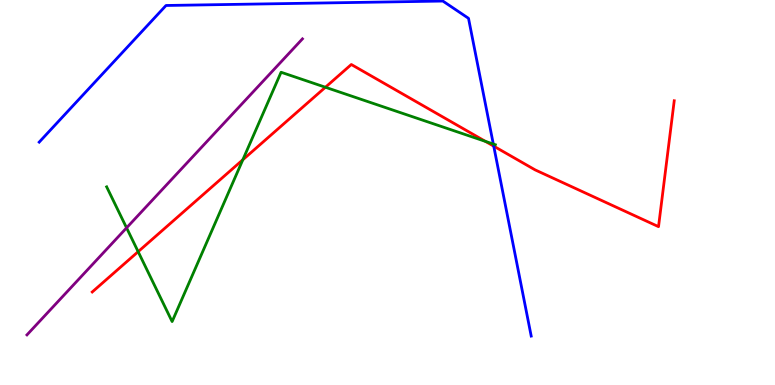[{'lines': ['blue', 'red'], 'intersections': [{'x': 6.37, 'y': 6.2}]}, {'lines': ['green', 'red'], 'intersections': [{'x': 1.78, 'y': 3.46}, {'x': 3.13, 'y': 5.85}, {'x': 4.2, 'y': 7.73}, {'x': 6.26, 'y': 6.33}]}, {'lines': ['purple', 'red'], 'intersections': []}, {'lines': ['blue', 'green'], 'intersections': [{'x': 6.37, 'y': 6.26}]}, {'lines': ['blue', 'purple'], 'intersections': []}, {'lines': ['green', 'purple'], 'intersections': [{'x': 1.63, 'y': 4.08}]}]